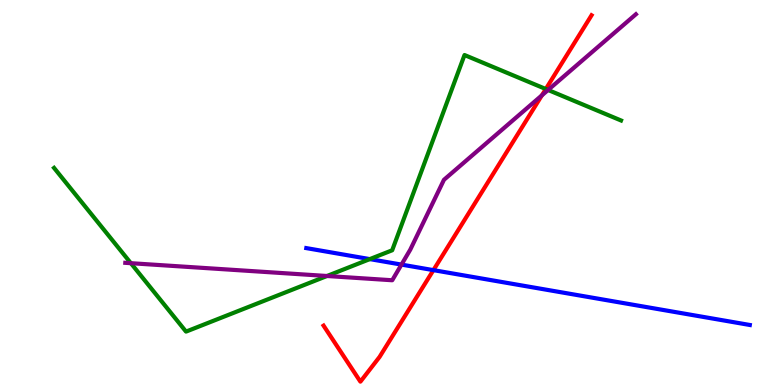[{'lines': ['blue', 'red'], 'intersections': [{'x': 5.59, 'y': 2.98}]}, {'lines': ['green', 'red'], 'intersections': [{'x': 7.04, 'y': 7.69}]}, {'lines': ['purple', 'red'], 'intersections': [{'x': 6.99, 'y': 7.52}]}, {'lines': ['blue', 'green'], 'intersections': [{'x': 4.77, 'y': 3.27}]}, {'lines': ['blue', 'purple'], 'intersections': [{'x': 5.18, 'y': 3.13}]}, {'lines': ['green', 'purple'], 'intersections': [{'x': 1.69, 'y': 3.16}, {'x': 4.22, 'y': 2.83}, {'x': 7.07, 'y': 7.66}]}]